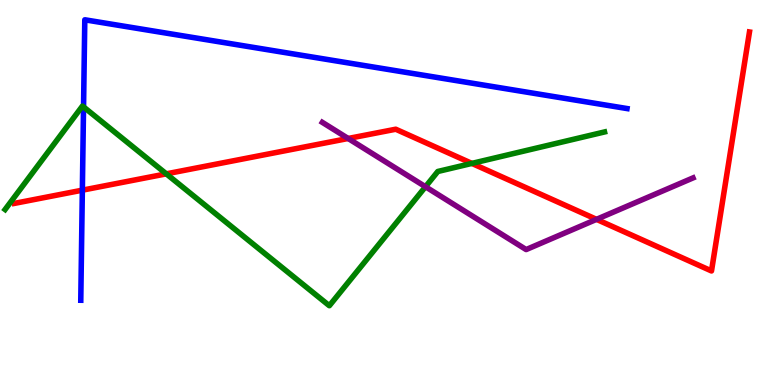[{'lines': ['blue', 'red'], 'intersections': [{'x': 1.06, 'y': 5.06}]}, {'lines': ['green', 'red'], 'intersections': [{'x': 2.15, 'y': 5.48}, {'x': 6.09, 'y': 5.76}]}, {'lines': ['purple', 'red'], 'intersections': [{'x': 4.49, 'y': 6.4}, {'x': 7.7, 'y': 4.3}]}, {'lines': ['blue', 'green'], 'intersections': [{'x': 1.08, 'y': 7.22}]}, {'lines': ['blue', 'purple'], 'intersections': []}, {'lines': ['green', 'purple'], 'intersections': [{'x': 5.49, 'y': 5.15}]}]